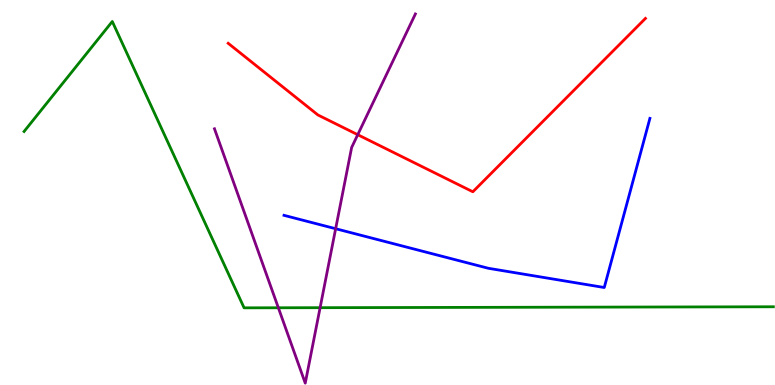[{'lines': ['blue', 'red'], 'intersections': []}, {'lines': ['green', 'red'], 'intersections': []}, {'lines': ['purple', 'red'], 'intersections': [{'x': 4.62, 'y': 6.5}]}, {'lines': ['blue', 'green'], 'intersections': []}, {'lines': ['blue', 'purple'], 'intersections': [{'x': 4.33, 'y': 4.06}]}, {'lines': ['green', 'purple'], 'intersections': [{'x': 3.59, 'y': 2.01}, {'x': 4.13, 'y': 2.01}]}]